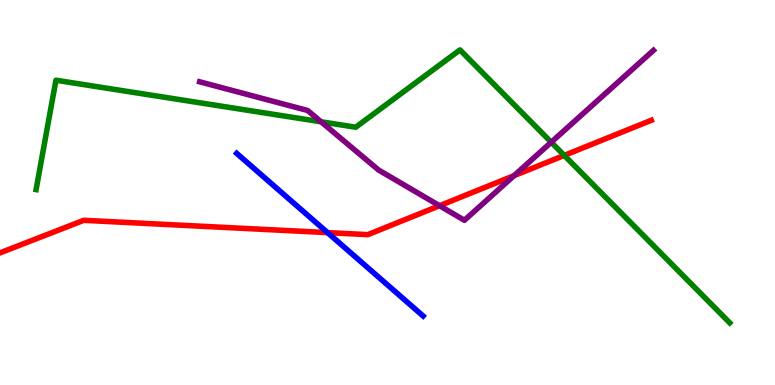[{'lines': ['blue', 'red'], 'intersections': [{'x': 4.23, 'y': 3.96}]}, {'lines': ['green', 'red'], 'intersections': [{'x': 7.28, 'y': 5.96}]}, {'lines': ['purple', 'red'], 'intersections': [{'x': 5.67, 'y': 4.66}, {'x': 6.63, 'y': 5.44}]}, {'lines': ['blue', 'green'], 'intersections': []}, {'lines': ['blue', 'purple'], 'intersections': []}, {'lines': ['green', 'purple'], 'intersections': [{'x': 4.14, 'y': 6.84}, {'x': 7.11, 'y': 6.31}]}]